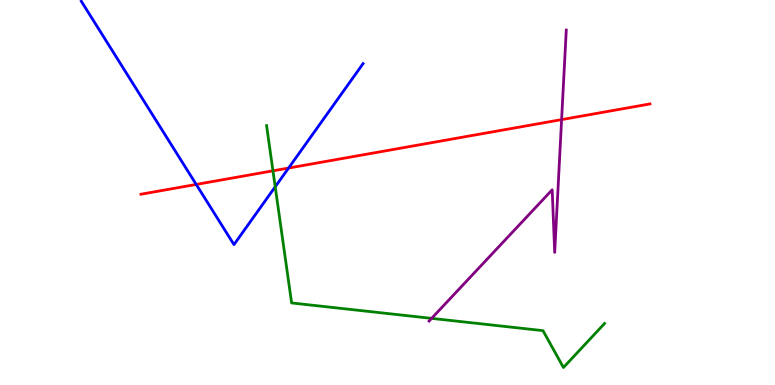[{'lines': ['blue', 'red'], 'intersections': [{'x': 2.53, 'y': 5.21}, {'x': 3.72, 'y': 5.64}]}, {'lines': ['green', 'red'], 'intersections': [{'x': 3.52, 'y': 5.56}]}, {'lines': ['purple', 'red'], 'intersections': [{'x': 7.25, 'y': 6.89}]}, {'lines': ['blue', 'green'], 'intersections': [{'x': 3.55, 'y': 5.15}]}, {'lines': ['blue', 'purple'], 'intersections': []}, {'lines': ['green', 'purple'], 'intersections': [{'x': 5.57, 'y': 1.73}]}]